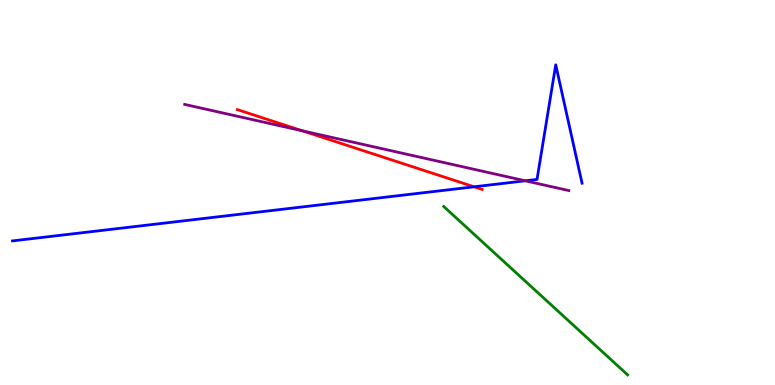[{'lines': ['blue', 'red'], 'intersections': [{'x': 6.12, 'y': 5.15}]}, {'lines': ['green', 'red'], 'intersections': []}, {'lines': ['purple', 'red'], 'intersections': [{'x': 3.9, 'y': 6.6}]}, {'lines': ['blue', 'green'], 'intersections': []}, {'lines': ['blue', 'purple'], 'intersections': [{'x': 6.78, 'y': 5.3}]}, {'lines': ['green', 'purple'], 'intersections': []}]